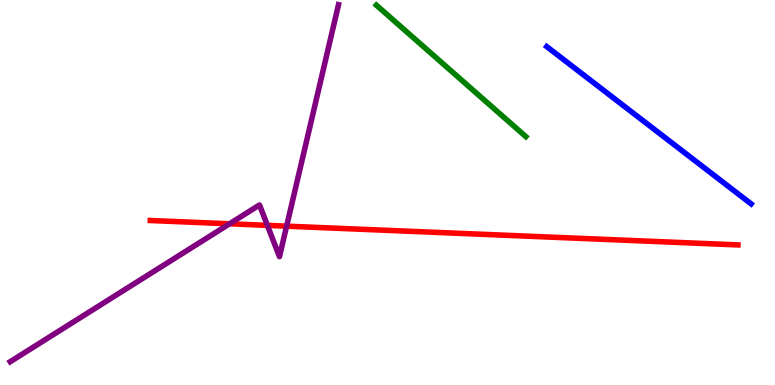[{'lines': ['blue', 'red'], 'intersections': []}, {'lines': ['green', 'red'], 'intersections': []}, {'lines': ['purple', 'red'], 'intersections': [{'x': 2.96, 'y': 4.19}, {'x': 3.45, 'y': 4.15}, {'x': 3.7, 'y': 4.13}]}, {'lines': ['blue', 'green'], 'intersections': []}, {'lines': ['blue', 'purple'], 'intersections': []}, {'lines': ['green', 'purple'], 'intersections': []}]